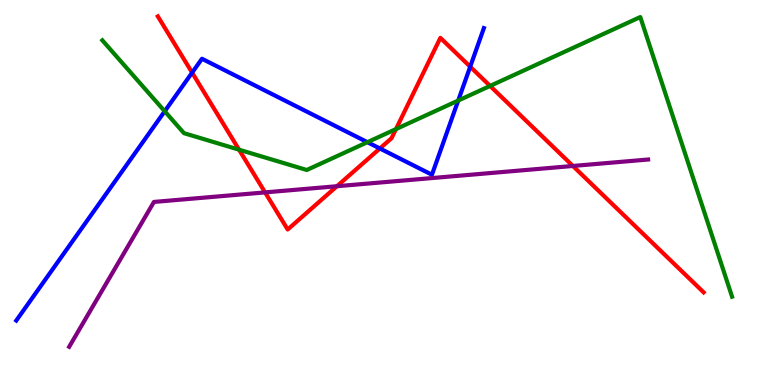[{'lines': ['blue', 'red'], 'intersections': [{'x': 2.48, 'y': 8.11}, {'x': 4.9, 'y': 6.14}, {'x': 6.07, 'y': 8.27}]}, {'lines': ['green', 'red'], 'intersections': [{'x': 3.08, 'y': 6.11}, {'x': 5.11, 'y': 6.65}, {'x': 6.32, 'y': 7.77}]}, {'lines': ['purple', 'red'], 'intersections': [{'x': 3.42, 'y': 5.0}, {'x': 4.35, 'y': 5.16}, {'x': 7.39, 'y': 5.69}]}, {'lines': ['blue', 'green'], 'intersections': [{'x': 2.13, 'y': 7.11}, {'x': 4.74, 'y': 6.31}, {'x': 5.91, 'y': 7.39}]}, {'lines': ['blue', 'purple'], 'intersections': []}, {'lines': ['green', 'purple'], 'intersections': []}]